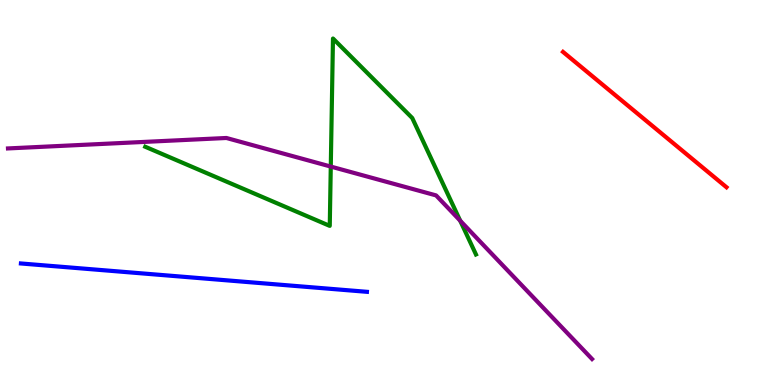[{'lines': ['blue', 'red'], 'intersections': []}, {'lines': ['green', 'red'], 'intersections': []}, {'lines': ['purple', 'red'], 'intersections': []}, {'lines': ['blue', 'green'], 'intersections': []}, {'lines': ['blue', 'purple'], 'intersections': []}, {'lines': ['green', 'purple'], 'intersections': [{'x': 4.27, 'y': 5.67}, {'x': 5.94, 'y': 4.27}]}]